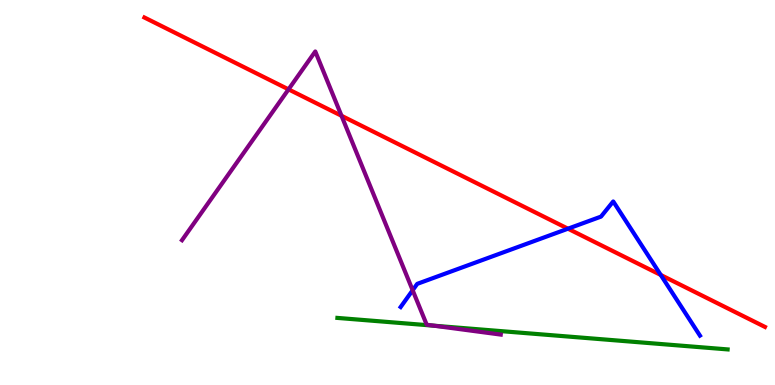[{'lines': ['blue', 'red'], 'intersections': [{'x': 7.33, 'y': 4.06}, {'x': 8.53, 'y': 2.86}]}, {'lines': ['green', 'red'], 'intersections': []}, {'lines': ['purple', 'red'], 'intersections': [{'x': 3.72, 'y': 7.68}, {'x': 4.41, 'y': 6.99}]}, {'lines': ['blue', 'green'], 'intersections': []}, {'lines': ['blue', 'purple'], 'intersections': [{'x': 5.32, 'y': 2.46}]}, {'lines': ['green', 'purple'], 'intersections': [{'x': 5.6, 'y': 1.54}]}]